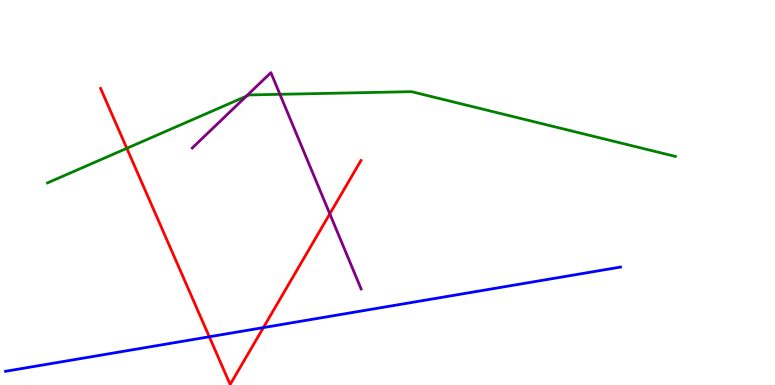[{'lines': ['blue', 'red'], 'intersections': [{'x': 2.7, 'y': 1.25}, {'x': 3.4, 'y': 1.49}]}, {'lines': ['green', 'red'], 'intersections': [{'x': 1.64, 'y': 6.15}]}, {'lines': ['purple', 'red'], 'intersections': [{'x': 4.26, 'y': 4.45}]}, {'lines': ['blue', 'green'], 'intersections': []}, {'lines': ['blue', 'purple'], 'intersections': []}, {'lines': ['green', 'purple'], 'intersections': [{'x': 3.18, 'y': 7.5}, {'x': 3.61, 'y': 7.55}]}]